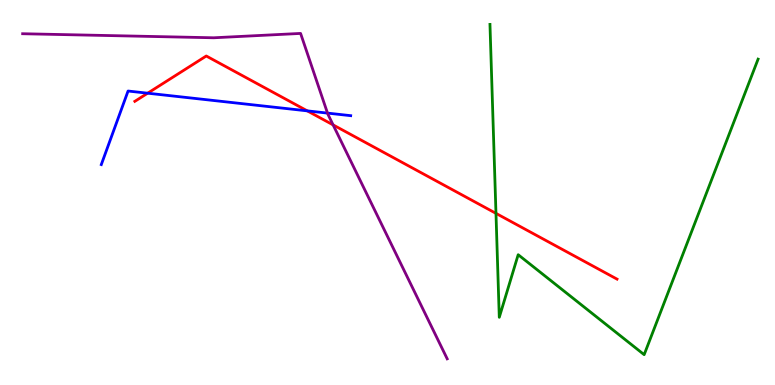[{'lines': ['blue', 'red'], 'intersections': [{'x': 1.91, 'y': 7.58}, {'x': 3.96, 'y': 7.12}]}, {'lines': ['green', 'red'], 'intersections': [{'x': 6.4, 'y': 4.46}]}, {'lines': ['purple', 'red'], 'intersections': [{'x': 4.3, 'y': 6.76}]}, {'lines': ['blue', 'green'], 'intersections': []}, {'lines': ['blue', 'purple'], 'intersections': [{'x': 4.23, 'y': 7.06}]}, {'lines': ['green', 'purple'], 'intersections': []}]